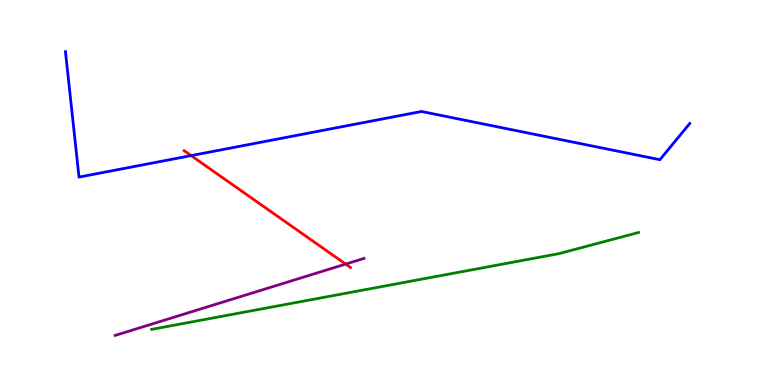[{'lines': ['blue', 'red'], 'intersections': [{'x': 2.47, 'y': 5.96}]}, {'lines': ['green', 'red'], 'intersections': []}, {'lines': ['purple', 'red'], 'intersections': [{'x': 4.46, 'y': 3.14}]}, {'lines': ['blue', 'green'], 'intersections': []}, {'lines': ['blue', 'purple'], 'intersections': []}, {'lines': ['green', 'purple'], 'intersections': []}]